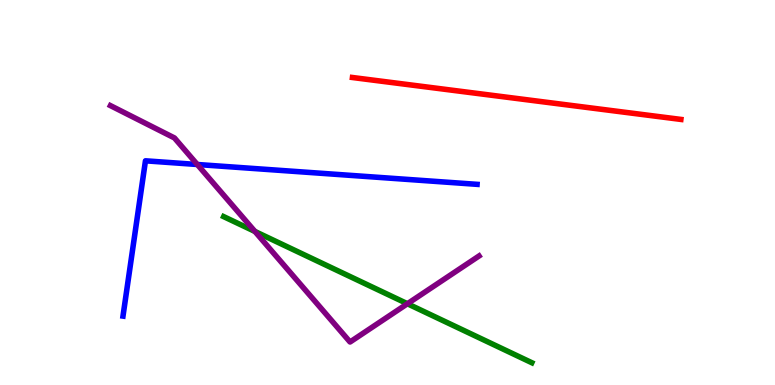[{'lines': ['blue', 'red'], 'intersections': []}, {'lines': ['green', 'red'], 'intersections': []}, {'lines': ['purple', 'red'], 'intersections': []}, {'lines': ['blue', 'green'], 'intersections': []}, {'lines': ['blue', 'purple'], 'intersections': [{'x': 2.55, 'y': 5.73}]}, {'lines': ['green', 'purple'], 'intersections': [{'x': 3.29, 'y': 3.99}, {'x': 5.26, 'y': 2.11}]}]